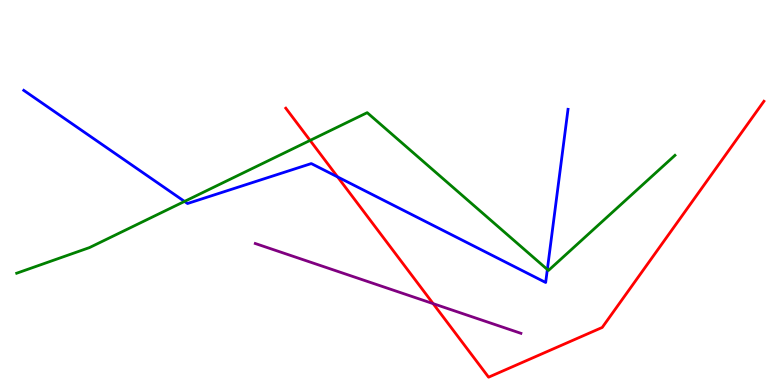[{'lines': ['blue', 'red'], 'intersections': [{'x': 4.36, 'y': 5.4}]}, {'lines': ['green', 'red'], 'intersections': [{'x': 4.0, 'y': 6.35}]}, {'lines': ['purple', 'red'], 'intersections': [{'x': 5.59, 'y': 2.11}]}, {'lines': ['blue', 'green'], 'intersections': [{'x': 2.38, 'y': 4.77}, {'x': 7.06, 'y': 3.0}]}, {'lines': ['blue', 'purple'], 'intersections': []}, {'lines': ['green', 'purple'], 'intersections': []}]